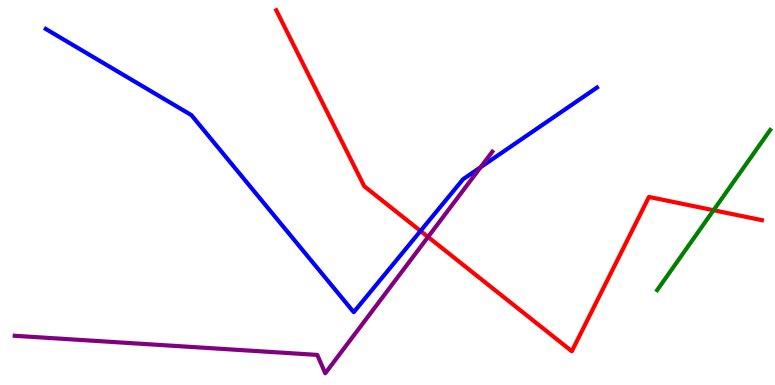[{'lines': ['blue', 'red'], 'intersections': [{'x': 5.43, 'y': 4.0}]}, {'lines': ['green', 'red'], 'intersections': [{'x': 9.21, 'y': 4.54}]}, {'lines': ['purple', 'red'], 'intersections': [{'x': 5.52, 'y': 3.85}]}, {'lines': ['blue', 'green'], 'intersections': []}, {'lines': ['blue', 'purple'], 'intersections': [{'x': 6.2, 'y': 5.66}]}, {'lines': ['green', 'purple'], 'intersections': []}]